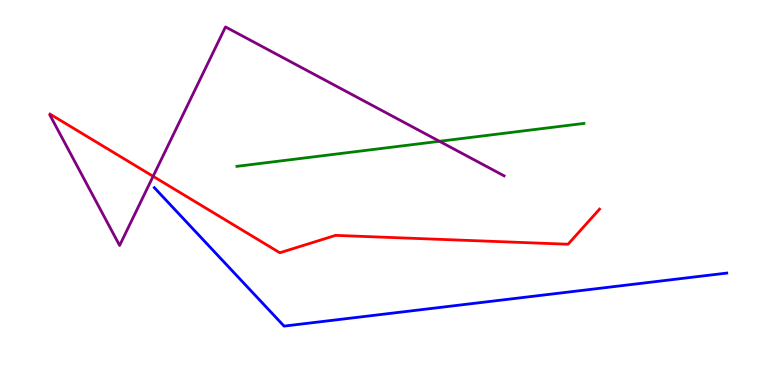[{'lines': ['blue', 'red'], 'intersections': []}, {'lines': ['green', 'red'], 'intersections': []}, {'lines': ['purple', 'red'], 'intersections': [{'x': 1.98, 'y': 5.42}]}, {'lines': ['blue', 'green'], 'intersections': []}, {'lines': ['blue', 'purple'], 'intersections': []}, {'lines': ['green', 'purple'], 'intersections': [{'x': 5.67, 'y': 6.33}]}]